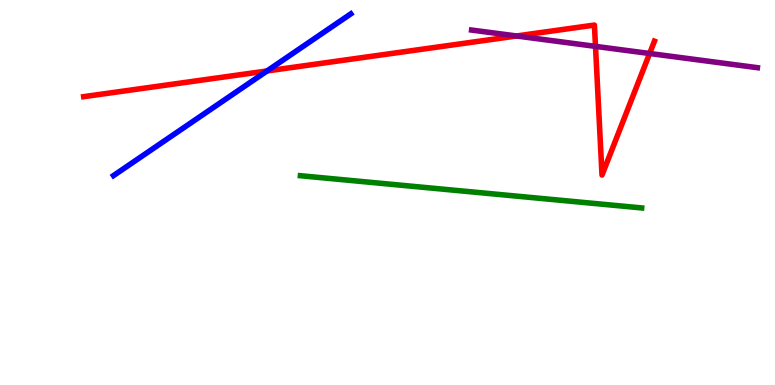[{'lines': ['blue', 'red'], 'intersections': [{'x': 3.45, 'y': 8.16}]}, {'lines': ['green', 'red'], 'intersections': []}, {'lines': ['purple', 'red'], 'intersections': [{'x': 6.66, 'y': 9.07}, {'x': 7.68, 'y': 8.8}, {'x': 8.38, 'y': 8.61}]}, {'lines': ['blue', 'green'], 'intersections': []}, {'lines': ['blue', 'purple'], 'intersections': []}, {'lines': ['green', 'purple'], 'intersections': []}]